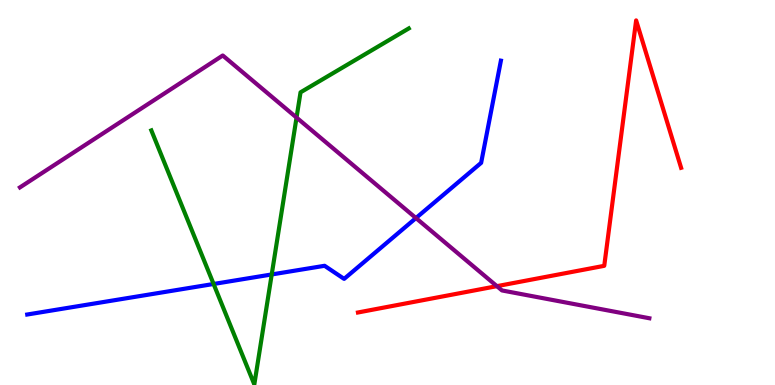[{'lines': ['blue', 'red'], 'intersections': []}, {'lines': ['green', 'red'], 'intersections': []}, {'lines': ['purple', 'red'], 'intersections': [{'x': 6.41, 'y': 2.57}]}, {'lines': ['blue', 'green'], 'intersections': [{'x': 2.76, 'y': 2.62}, {'x': 3.51, 'y': 2.87}]}, {'lines': ['blue', 'purple'], 'intersections': [{'x': 5.37, 'y': 4.34}]}, {'lines': ['green', 'purple'], 'intersections': [{'x': 3.83, 'y': 6.95}]}]